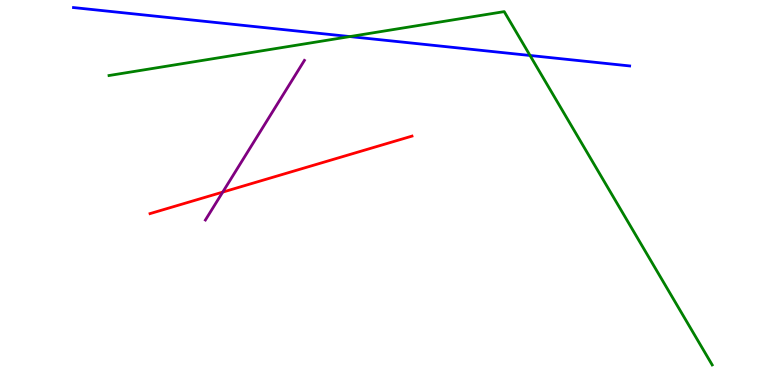[{'lines': ['blue', 'red'], 'intersections': []}, {'lines': ['green', 'red'], 'intersections': []}, {'lines': ['purple', 'red'], 'intersections': [{'x': 2.87, 'y': 5.01}]}, {'lines': ['blue', 'green'], 'intersections': [{'x': 4.51, 'y': 9.05}, {'x': 6.84, 'y': 8.56}]}, {'lines': ['blue', 'purple'], 'intersections': []}, {'lines': ['green', 'purple'], 'intersections': []}]